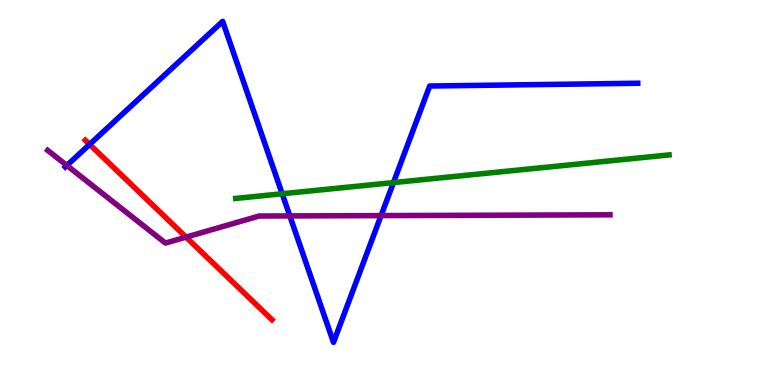[{'lines': ['blue', 'red'], 'intersections': [{'x': 1.16, 'y': 6.25}]}, {'lines': ['green', 'red'], 'intersections': []}, {'lines': ['purple', 'red'], 'intersections': [{'x': 2.4, 'y': 3.84}]}, {'lines': ['blue', 'green'], 'intersections': [{'x': 3.64, 'y': 4.97}, {'x': 5.08, 'y': 5.26}]}, {'lines': ['blue', 'purple'], 'intersections': [{'x': 0.863, 'y': 5.7}, {'x': 3.74, 'y': 4.39}, {'x': 4.92, 'y': 4.4}]}, {'lines': ['green', 'purple'], 'intersections': []}]